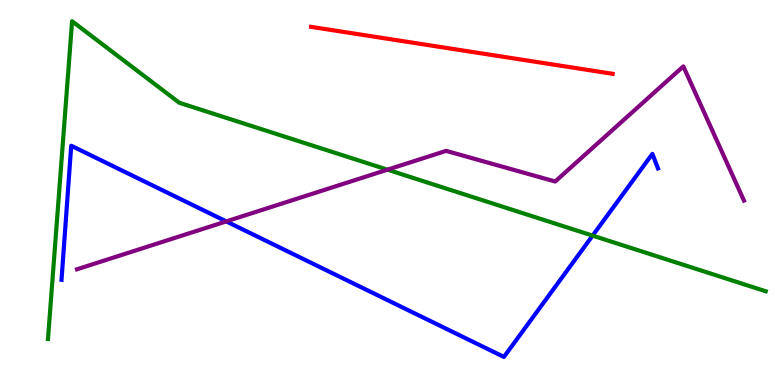[{'lines': ['blue', 'red'], 'intersections': []}, {'lines': ['green', 'red'], 'intersections': []}, {'lines': ['purple', 'red'], 'intersections': []}, {'lines': ['blue', 'green'], 'intersections': [{'x': 7.65, 'y': 3.88}]}, {'lines': ['blue', 'purple'], 'intersections': [{'x': 2.92, 'y': 4.25}]}, {'lines': ['green', 'purple'], 'intersections': [{'x': 5.0, 'y': 5.59}]}]